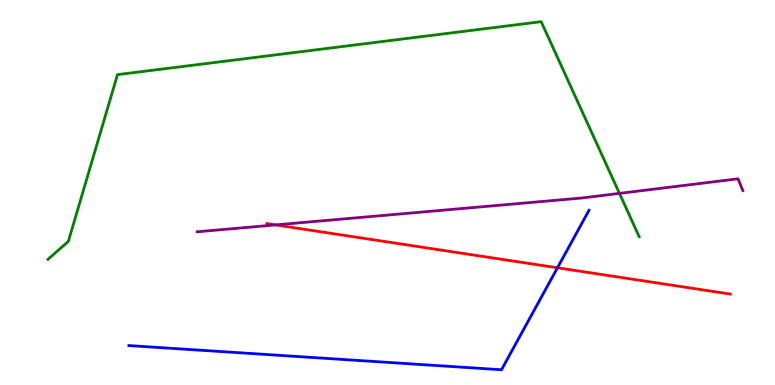[{'lines': ['blue', 'red'], 'intersections': [{'x': 7.19, 'y': 3.04}]}, {'lines': ['green', 'red'], 'intersections': []}, {'lines': ['purple', 'red'], 'intersections': [{'x': 3.56, 'y': 4.16}]}, {'lines': ['blue', 'green'], 'intersections': []}, {'lines': ['blue', 'purple'], 'intersections': []}, {'lines': ['green', 'purple'], 'intersections': [{'x': 7.99, 'y': 4.98}]}]